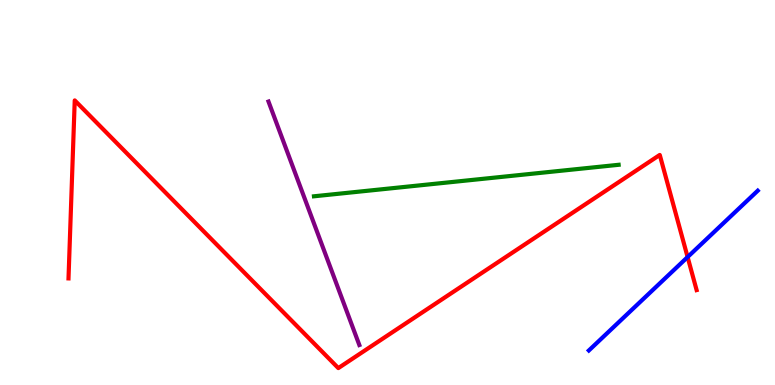[{'lines': ['blue', 'red'], 'intersections': [{'x': 8.87, 'y': 3.32}]}, {'lines': ['green', 'red'], 'intersections': []}, {'lines': ['purple', 'red'], 'intersections': []}, {'lines': ['blue', 'green'], 'intersections': []}, {'lines': ['blue', 'purple'], 'intersections': []}, {'lines': ['green', 'purple'], 'intersections': []}]